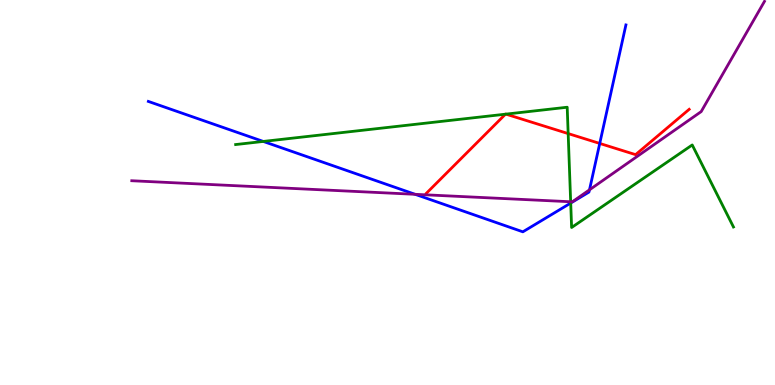[{'lines': ['blue', 'red'], 'intersections': [{'x': 7.74, 'y': 6.27}]}, {'lines': ['green', 'red'], 'intersections': [{'x': 6.52, 'y': 7.03}, {'x': 6.53, 'y': 7.04}, {'x': 7.33, 'y': 6.53}]}, {'lines': ['purple', 'red'], 'intersections': []}, {'lines': ['blue', 'green'], 'intersections': [{'x': 3.4, 'y': 6.33}, {'x': 7.36, 'y': 4.73}]}, {'lines': ['blue', 'purple'], 'intersections': [{'x': 5.36, 'y': 4.95}, {'x': 7.61, 'y': 5.07}]}, {'lines': ['green', 'purple'], 'intersections': [{'x': 7.36, 'y': 4.76}]}]